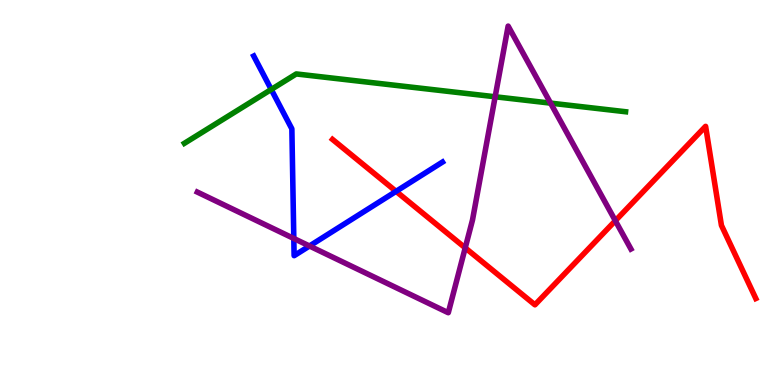[{'lines': ['blue', 'red'], 'intersections': [{'x': 5.11, 'y': 5.03}]}, {'lines': ['green', 'red'], 'intersections': []}, {'lines': ['purple', 'red'], 'intersections': [{'x': 6.0, 'y': 3.56}, {'x': 7.94, 'y': 4.27}]}, {'lines': ['blue', 'green'], 'intersections': [{'x': 3.5, 'y': 7.68}]}, {'lines': ['blue', 'purple'], 'intersections': [{'x': 3.79, 'y': 3.81}, {'x': 3.99, 'y': 3.61}]}, {'lines': ['green', 'purple'], 'intersections': [{'x': 6.39, 'y': 7.49}, {'x': 7.1, 'y': 7.32}]}]